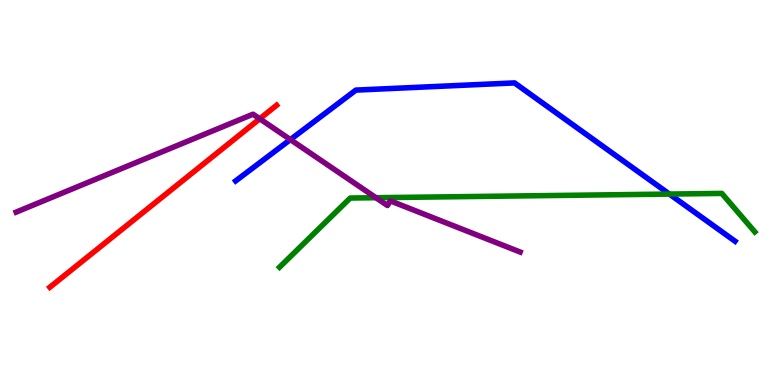[{'lines': ['blue', 'red'], 'intersections': []}, {'lines': ['green', 'red'], 'intersections': []}, {'lines': ['purple', 'red'], 'intersections': [{'x': 3.35, 'y': 6.91}]}, {'lines': ['blue', 'green'], 'intersections': [{'x': 8.64, 'y': 4.96}]}, {'lines': ['blue', 'purple'], 'intersections': [{'x': 3.75, 'y': 6.37}]}, {'lines': ['green', 'purple'], 'intersections': [{'x': 4.85, 'y': 4.86}]}]